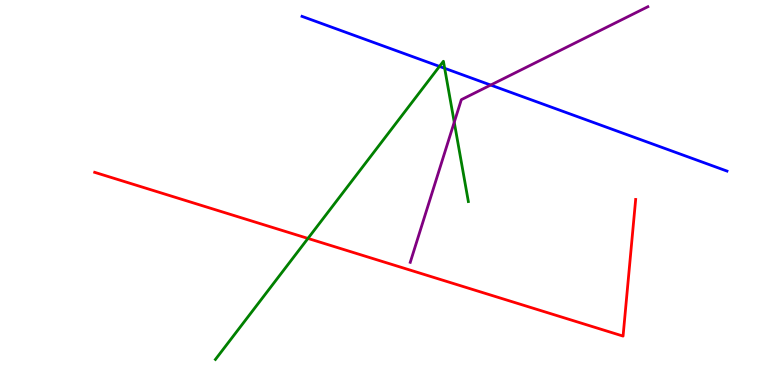[{'lines': ['blue', 'red'], 'intersections': []}, {'lines': ['green', 'red'], 'intersections': [{'x': 3.97, 'y': 3.81}]}, {'lines': ['purple', 'red'], 'intersections': []}, {'lines': ['blue', 'green'], 'intersections': [{'x': 5.67, 'y': 8.28}, {'x': 5.74, 'y': 8.23}]}, {'lines': ['blue', 'purple'], 'intersections': [{'x': 6.33, 'y': 7.79}]}, {'lines': ['green', 'purple'], 'intersections': [{'x': 5.86, 'y': 6.83}]}]